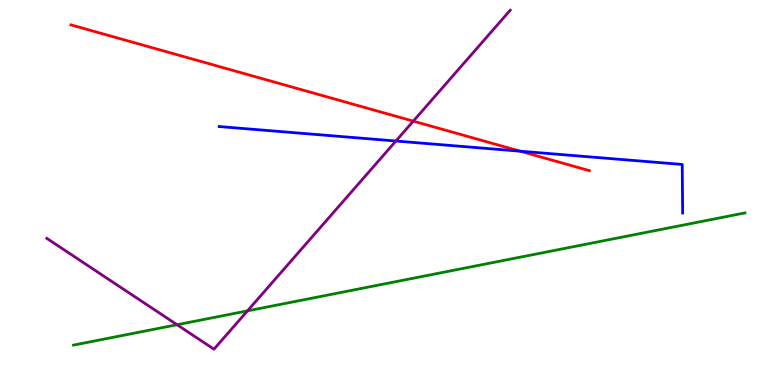[{'lines': ['blue', 'red'], 'intersections': [{'x': 6.71, 'y': 6.07}]}, {'lines': ['green', 'red'], 'intersections': []}, {'lines': ['purple', 'red'], 'intersections': [{'x': 5.33, 'y': 6.85}]}, {'lines': ['blue', 'green'], 'intersections': []}, {'lines': ['blue', 'purple'], 'intersections': [{'x': 5.11, 'y': 6.34}]}, {'lines': ['green', 'purple'], 'intersections': [{'x': 2.28, 'y': 1.57}, {'x': 3.19, 'y': 1.93}]}]